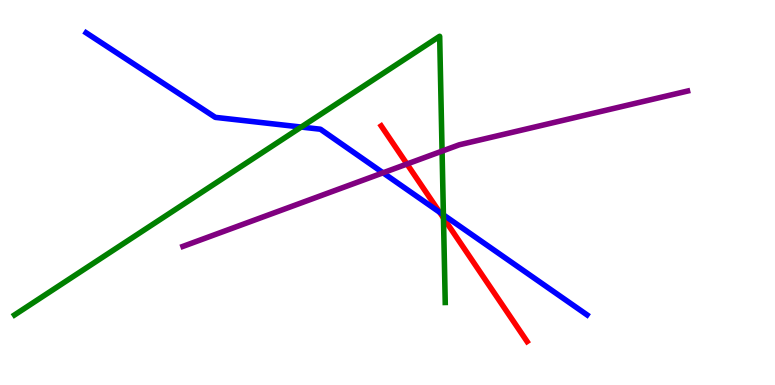[{'lines': ['blue', 'red'], 'intersections': [{'x': 5.67, 'y': 4.49}]}, {'lines': ['green', 'red'], 'intersections': [{'x': 5.72, 'y': 4.34}]}, {'lines': ['purple', 'red'], 'intersections': [{'x': 5.25, 'y': 5.74}]}, {'lines': ['blue', 'green'], 'intersections': [{'x': 3.89, 'y': 6.7}, {'x': 5.72, 'y': 4.42}]}, {'lines': ['blue', 'purple'], 'intersections': [{'x': 4.94, 'y': 5.51}]}, {'lines': ['green', 'purple'], 'intersections': [{'x': 5.7, 'y': 6.07}]}]